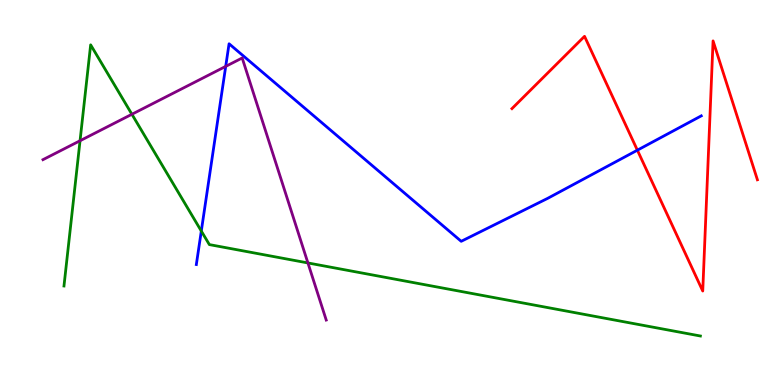[{'lines': ['blue', 'red'], 'intersections': [{'x': 8.22, 'y': 6.1}]}, {'lines': ['green', 'red'], 'intersections': []}, {'lines': ['purple', 'red'], 'intersections': []}, {'lines': ['blue', 'green'], 'intersections': [{'x': 2.6, 'y': 4.0}]}, {'lines': ['blue', 'purple'], 'intersections': [{'x': 2.91, 'y': 8.28}]}, {'lines': ['green', 'purple'], 'intersections': [{'x': 1.03, 'y': 6.34}, {'x': 1.7, 'y': 7.03}, {'x': 3.97, 'y': 3.17}]}]